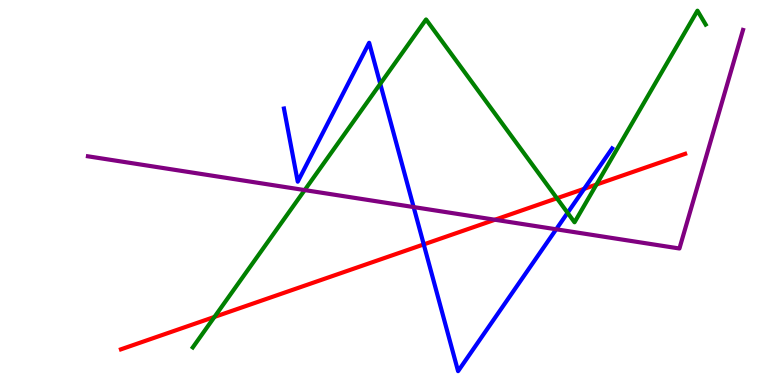[{'lines': ['blue', 'red'], 'intersections': [{'x': 5.47, 'y': 3.65}, {'x': 7.54, 'y': 5.1}]}, {'lines': ['green', 'red'], 'intersections': [{'x': 2.77, 'y': 1.77}, {'x': 7.19, 'y': 4.85}, {'x': 7.7, 'y': 5.21}]}, {'lines': ['purple', 'red'], 'intersections': [{'x': 6.39, 'y': 4.29}]}, {'lines': ['blue', 'green'], 'intersections': [{'x': 4.91, 'y': 7.82}, {'x': 7.32, 'y': 4.47}]}, {'lines': ['blue', 'purple'], 'intersections': [{'x': 5.34, 'y': 4.62}, {'x': 7.18, 'y': 4.04}]}, {'lines': ['green', 'purple'], 'intersections': [{'x': 3.93, 'y': 5.06}]}]